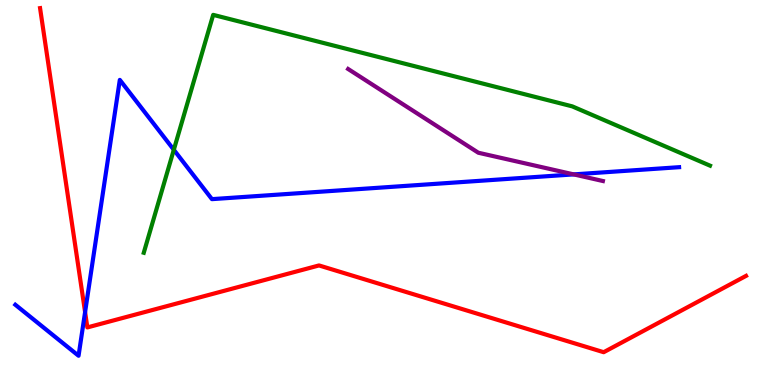[{'lines': ['blue', 'red'], 'intersections': [{'x': 1.1, 'y': 1.89}]}, {'lines': ['green', 'red'], 'intersections': []}, {'lines': ['purple', 'red'], 'intersections': []}, {'lines': ['blue', 'green'], 'intersections': [{'x': 2.24, 'y': 6.11}]}, {'lines': ['blue', 'purple'], 'intersections': [{'x': 7.4, 'y': 5.47}]}, {'lines': ['green', 'purple'], 'intersections': []}]